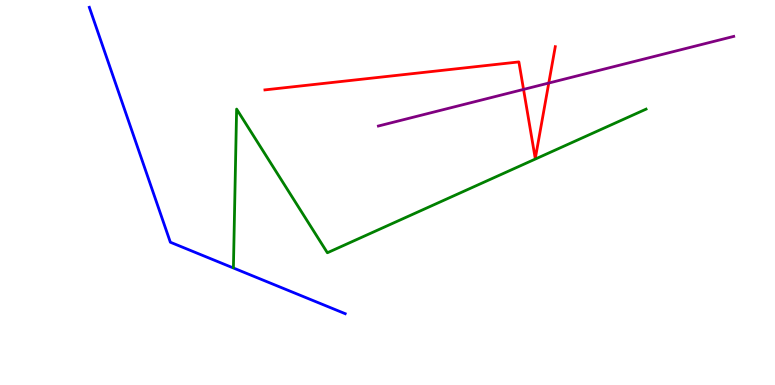[{'lines': ['blue', 'red'], 'intersections': []}, {'lines': ['green', 'red'], 'intersections': []}, {'lines': ['purple', 'red'], 'intersections': [{'x': 6.76, 'y': 7.68}, {'x': 7.08, 'y': 7.84}]}, {'lines': ['blue', 'green'], 'intersections': []}, {'lines': ['blue', 'purple'], 'intersections': []}, {'lines': ['green', 'purple'], 'intersections': []}]